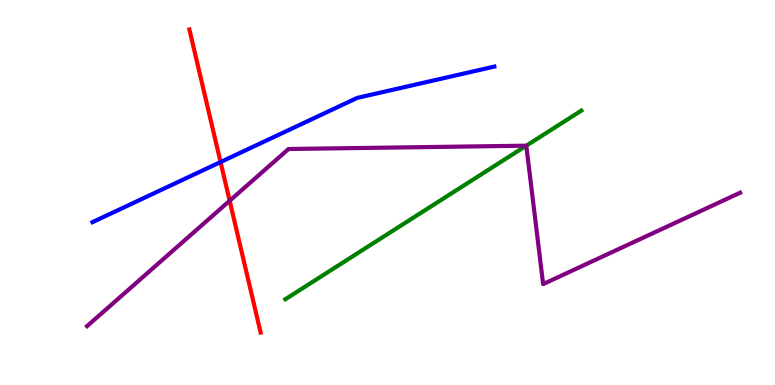[{'lines': ['blue', 'red'], 'intersections': [{'x': 2.85, 'y': 5.79}]}, {'lines': ['green', 'red'], 'intersections': []}, {'lines': ['purple', 'red'], 'intersections': [{'x': 2.96, 'y': 4.79}]}, {'lines': ['blue', 'green'], 'intersections': []}, {'lines': ['blue', 'purple'], 'intersections': []}, {'lines': ['green', 'purple'], 'intersections': [{'x': 6.79, 'y': 6.22}]}]